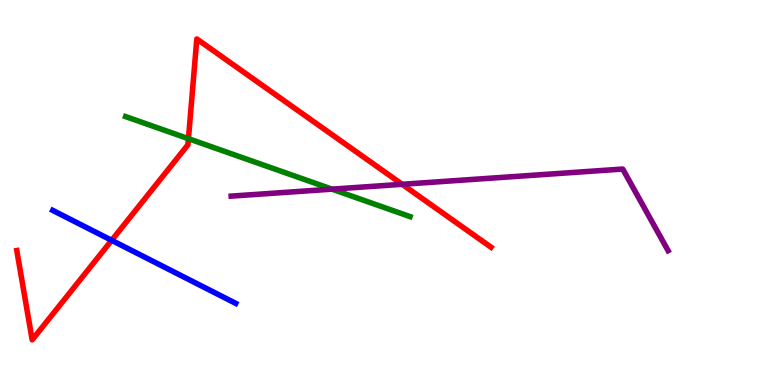[{'lines': ['blue', 'red'], 'intersections': [{'x': 1.44, 'y': 3.76}]}, {'lines': ['green', 'red'], 'intersections': [{'x': 2.43, 'y': 6.4}]}, {'lines': ['purple', 'red'], 'intersections': [{'x': 5.19, 'y': 5.21}]}, {'lines': ['blue', 'green'], 'intersections': []}, {'lines': ['blue', 'purple'], 'intersections': []}, {'lines': ['green', 'purple'], 'intersections': [{'x': 4.28, 'y': 5.09}]}]